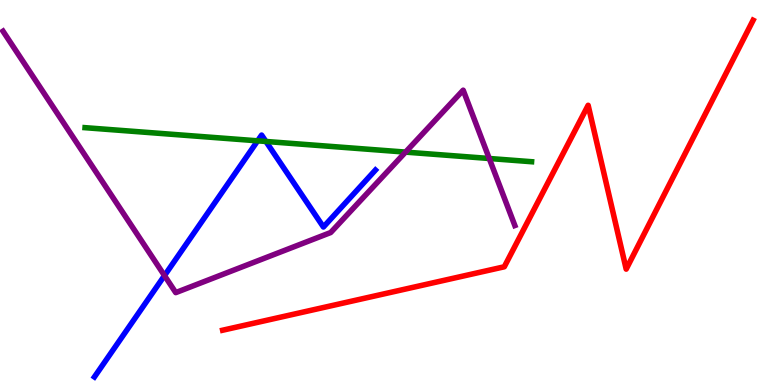[{'lines': ['blue', 'red'], 'intersections': []}, {'lines': ['green', 'red'], 'intersections': []}, {'lines': ['purple', 'red'], 'intersections': []}, {'lines': ['blue', 'green'], 'intersections': [{'x': 3.32, 'y': 6.34}, {'x': 3.43, 'y': 6.33}]}, {'lines': ['blue', 'purple'], 'intersections': [{'x': 2.12, 'y': 2.84}]}, {'lines': ['green', 'purple'], 'intersections': [{'x': 5.23, 'y': 6.05}, {'x': 6.31, 'y': 5.88}]}]